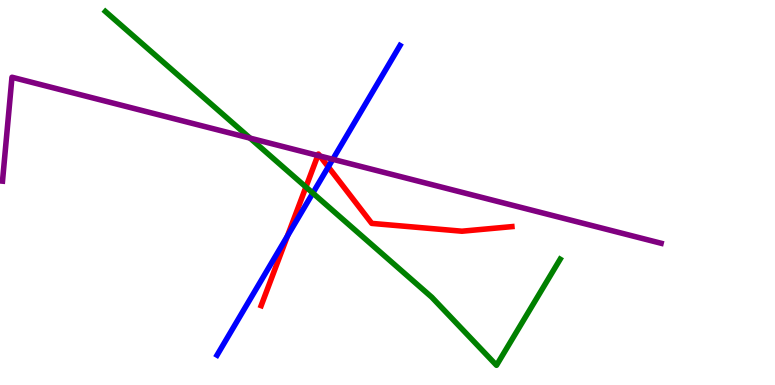[{'lines': ['blue', 'red'], 'intersections': [{'x': 3.71, 'y': 3.87}, {'x': 4.24, 'y': 5.67}]}, {'lines': ['green', 'red'], 'intersections': [{'x': 3.95, 'y': 5.14}]}, {'lines': ['purple', 'red'], 'intersections': [{'x': 4.1, 'y': 5.96}, {'x': 4.13, 'y': 5.95}]}, {'lines': ['blue', 'green'], 'intersections': [{'x': 4.04, 'y': 4.99}]}, {'lines': ['blue', 'purple'], 'intersections': [{'x': 4.29, 'y': 5.86}]}, {'lines': ['green', 'purple'], 'intersections': [{'x': 3.23, 'y': 6.41}]}]